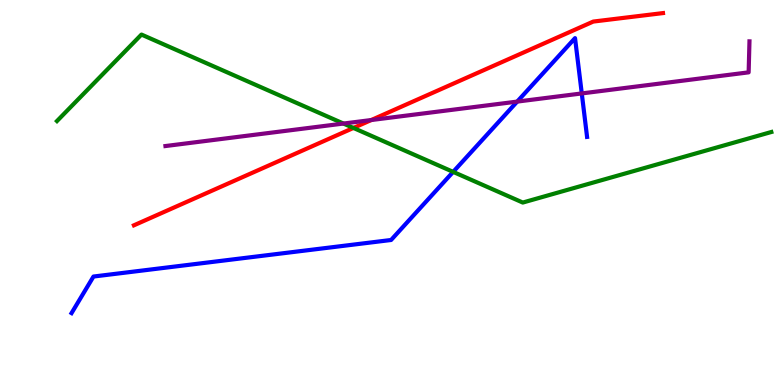[{'lines': ['blue', 'red'], 'intersections': []}, {'lines': ['green', 'red'], 'intersections': [{'x': 4.56, 'y': 6.68}]}, {'lines': ['purple', 'red'], 'intersections': [{'x': 4.79, 'y': 6.88}]}, {'lines': ['blue', 'green'], 'intersections': [{'x': 5.85, 'y': 5.54}]}, {'lines': ['blue', 'purple'], 'intersections': [{'x': 6.67, 'y': 7.36}, {'x': 7.51, 'y': 7.57}]}, {'lines': ['green', 'purple'], 'intersections': [{'x': 4.43, 'y': 6.79}]}]